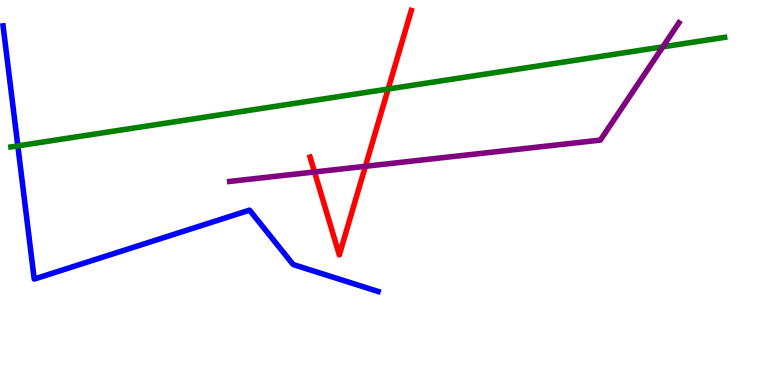[{'lines': ['blue', 'red'], 'intersections': []}, {'lines': ['green', 'red'], 'intersections': [{'x': 5.01, 'y': 7.69}]}, {'lines': ['purple', 'red'], 'intersections': [{'x': 4.06, 'y': 5.53}, {'x': 4.71, 'y': 5.68}]}, {'lines': ['blue', 'green'], 'intersections': [{'x': 0.23, 'y': 6.21}]}, {'lines': ['blue', 'purple'], 'intersections': []}, {'lines': ['green', 'purple'], 'intersections': [{'x': 8.55, 'y': 8.78}]}]